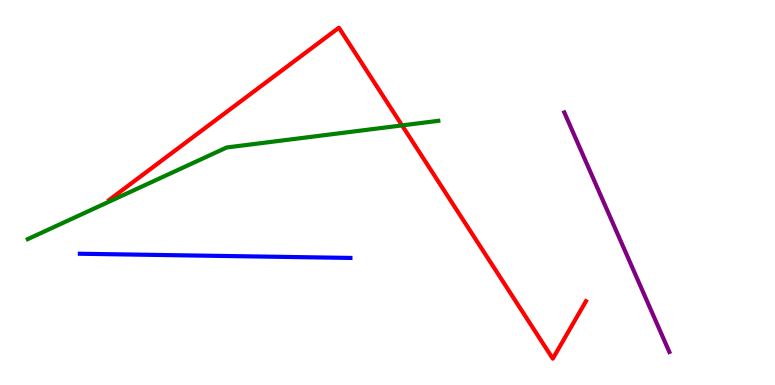[{'lines': ['blue', 'red'], 'intersections': []}, {'lines': ['green', 'red'], 'intersections': [{'x': 5.19, 'y': 6.74}]}, {'lines': ['purple', 'red'], 'intersections': []}, {'lines': ['blue', 'green'], 'intersections': []}, {'lines': ['blue', 'purple'], 'intersections': []}, {'lines': ['green', 'purple'], 'intersections': []}]